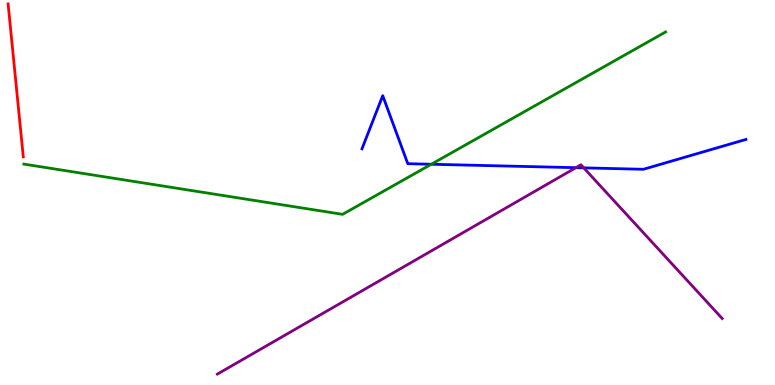[{'lines': ['blue', 'red'], 'intersections': []}, {'lines': ['green', 'red'], 'intersections': []}, {'lines': ['purple', 'red'], 'intersections': []}, {'lines': ['blue', 'green'], 'intersections': [{'x': 5.57, 'y': 5.73}]}, {'lines': ['blue', 'purple'], 'intersections': [{'x': 7.43, 'y': 5.64}, {'x': 7.53, 'y': 5.64}]}, {'lines': ['green', 'purple'], 'intersections': []}]